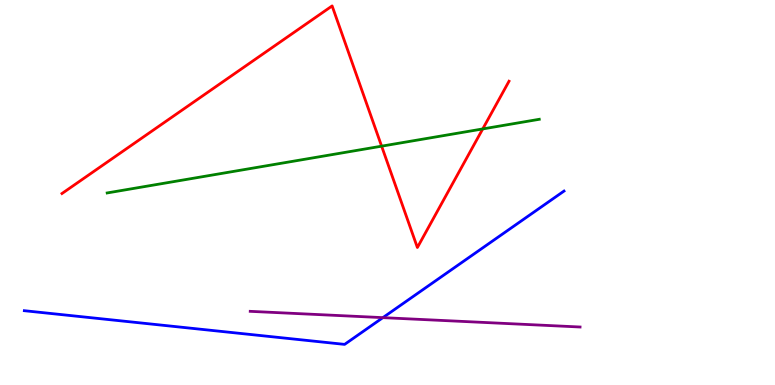[{'lines': ['blue', 'red'], 'intersections': []}, {'lines': ['green', 'red'], 'intersections': [{'x': 4.92, 'y': 6.2}, {'x': 6.23, 'y': 6.65}]}, {'lines': ['purple', 'red'], 'intersections': []}, {'lines': ['blue', 'green'], 'intersections': []}, {'lines': ['blue', 'purple'], 'intersections': [{'x': 4.94, 'y': 1.75}]}, {'lines': ['green', 'purple'], 'intersections': []}]